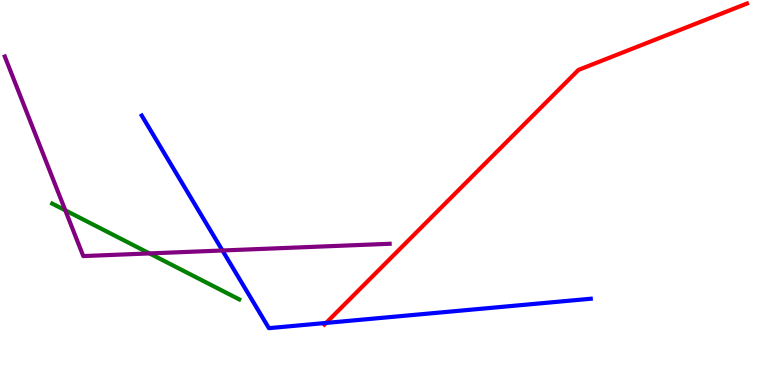[{'lines': ['blue', 'red'], 'intersections': [{'x': 4.21, 'y': 1.61}]}, {'lines': ['green', 'red'], 'intersections': []}, {'lines': ['purple', 'red'], 'intersections': []}, {'lines': ['blue', 'green'], 'intersections': []}, {'lines': ['blue', 'purple'], 'intersections': [{'x': 2.87, 'y': 3.49}]}, {'lines': ['green', 'purple'], 'intersections': [{'x': 0.842, 'y': 4.54}, {'x': 1.93, 'y': 3.42}]}]